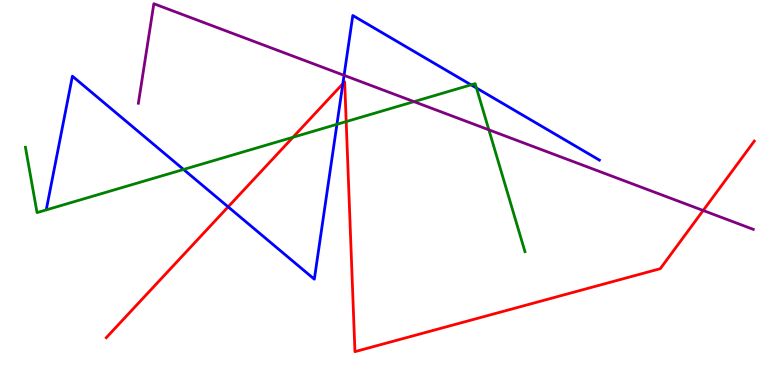[{'lines': ['blue', 'red'], 'intersections': [{'x': 2.94, 'y': 4.63}, {'x': 4.42, 'y': 7.83}]}, {'lines': ['green', 'red'], 'intersections': [{'x': 3.78, 'y': 6.43}, {'x': 4.47, 'y': 6.84}]}, {'lines': ['purple', 'red'], 'intersections': [{'x': 9.07, 'y': 4.53}]}, {'lines': ['blue', 'green'], 'intersections': [{'x': 2.37, 'y': 5.6}, {'x': 4.35, 'y': 6.77}, {'x': 6.08, 'y': 7.8}, {'x': 6.15, 'y': 7.71}]}, {'lines': ['blue', 'purple'], 'intersections': [{'x': 4.44, 'y': 8.04}]}, {'lines': ['green', 'purple'], 'intersections': [{'x': 5.34, 'y': 7.36}, {'x': 6.31, 'y': 6.63}]}]